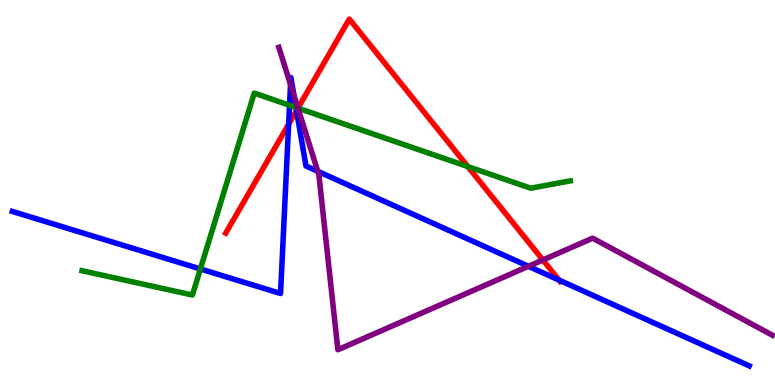[{'lines': ['blue', 'red'], 'intersections': [{'x': 3.72, 'y': 6.77}, {'x': 3.83, 'y': 7.13}, {'x': 7.21, 'y': 2.72}]}, {'lines': ['green', 'red'], 'intersections': [{'x': 3.84, 'y': 7.19}, {'x': 6.04, 'y': 5.67}]}, {'lines': ['purple', 'red'], 'intersections': [{'x': 3.84, 'y': 7.19}, {'x': 7.0, 'y': 3.25}]}, {'lines': ['blue', 'green'], 'intersections': [{'x': 2.59, 'y': 3.01}, {'x': 3.74, 'y': 7.27}, {'x': 3.82, 'y': 7.21}]}, {'lines': ['blue', 'purple'], 'intersections': [{'x': 3.75, 'y': 7.8}, {'x': 3.79, 'y': 7.52}, {'x': 4.1, 'y': 5.55}, {'x': 6.82, 'y': 3.08}]}, {'lines': ['green', 'purple'], 'intersections': [{'x': 3.84, 'y': 7.19}]}]